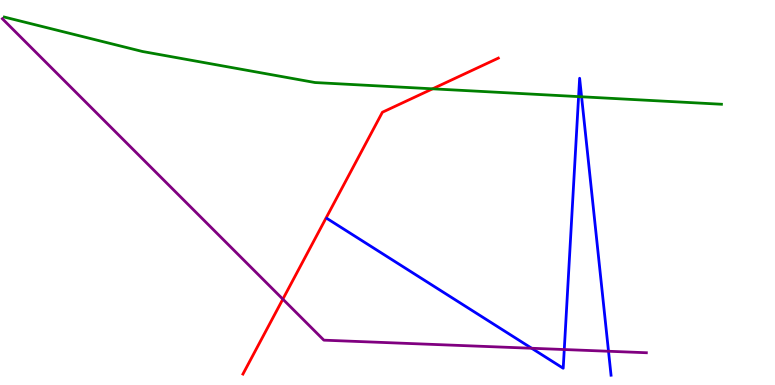[{'lines': ['blue', 'red'], 'intersections': []}, {'lines': ['green', 'red'], 'intersections': [{'x': 5.58, 'y': 7.69}]}, {'lines': ['purple', 'red'], 'intersections': [{'x': 3.65, 'y': 2.23}]}, {'lines': ['blue', 'green'], 'intersections': [{'x': 7.47, 'y': 7.49}, {'x': 7.5, 'y': 7.49}]}, {'lines': ['blue', 'purple'], 'intersections': [{'x': 6.86, 'y': 0.954}, {'x': 7.28, 'y': 0.921}, {'x': 7.85, 'y': 0.876}]}, {'lines': ['green', 'purple'], 'intersections': []}]